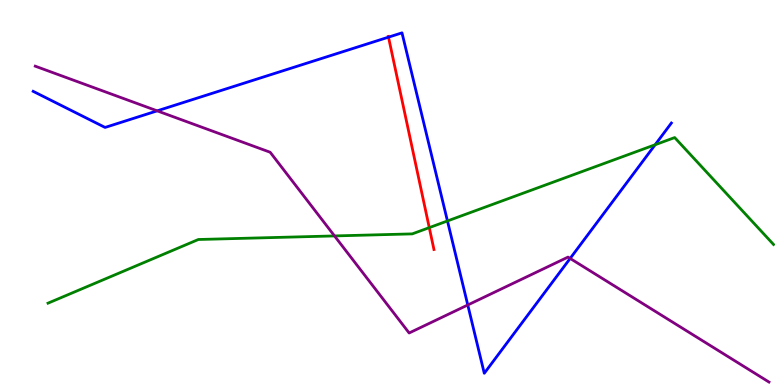[{'lines': ['blue', 'red'], 'intersections': [{'x': 5.01, 'y': 9.04}]}, {'lines': ['green', 'red'], 'intersections': [{'x': 5.54, 'y': 4.09}]}, {'lines': ['purple', 'red'], 'intersections': []}, {'lines': ['blue', 'green'], 'intersections': [{'x': 5.77, 'y': 4.26}, {'x': 8.45, 'y': 6.24}]}, {'lines': ['blue', 'purple'], 'intersections': [{'x': 2.03, 'y': 7.12}, {'x': 6.04, 'y': 2.08}, {'x': 7.36, 'y': 3.29}]}, {'lines': ['green', 'purple'], 'intersections': [{'x': 4.32, 'y': 3.87}]}]